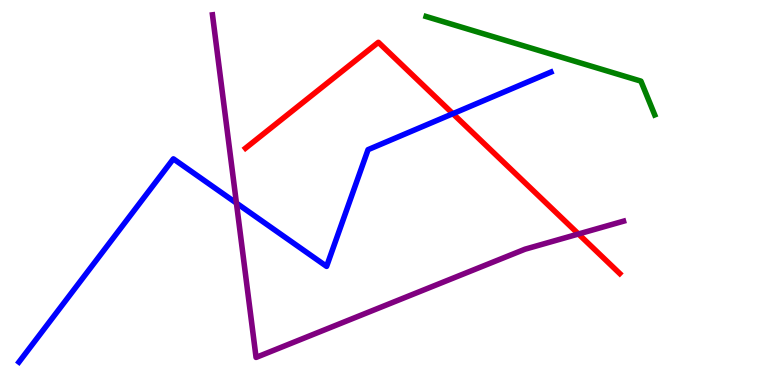[{'lines': ['blue', 'red'], 'intersections': [{'x': 5.84, 'y': 7.05}]}, {'lines': ['green', 'red'], 'intersections': []}, {'lines': ['purple', 'red'], 'intersections': [{'x': 7.46, 'y': 3.92}]}, {'lines': ['blue', 'green'], 'intersections': []}, {'lines': ['blue', 'purple'], 'intersections': [{'x': 3.05, 'y': 4.72}]}, {'lines': ['green', 'purple'], 'intersections': []}]